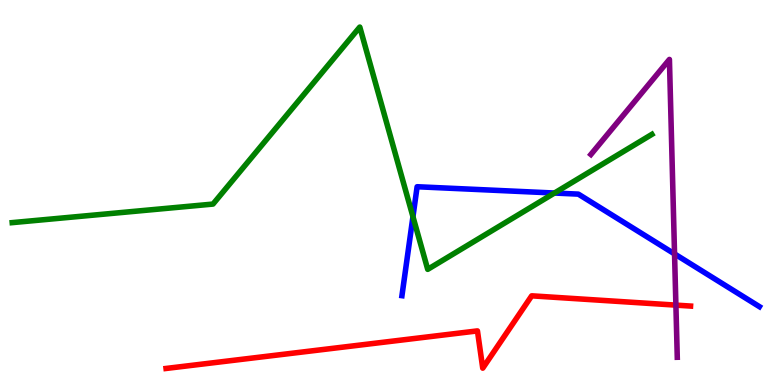[{'lines': ['blue', 'red'], 'intersections': []}, {'lines': ['green', 'red'], 'intersections': []}, {'lines': ['purple', 'red'], 'intersections': [{'x': 8.72, 'y': 2.07}]}, {'lines': ['blue', 'green'], 'intersections': [{'x': 5.33, 'y': 4.37}, {'x': 7.15, 'y': 4.99}]}, {'lines': ['blue', 'purple'], 'intersections': [{'x': 8.7, 'y': 3.41}]}, {'lines': ['green', 'purple'], 'intersections': []}]